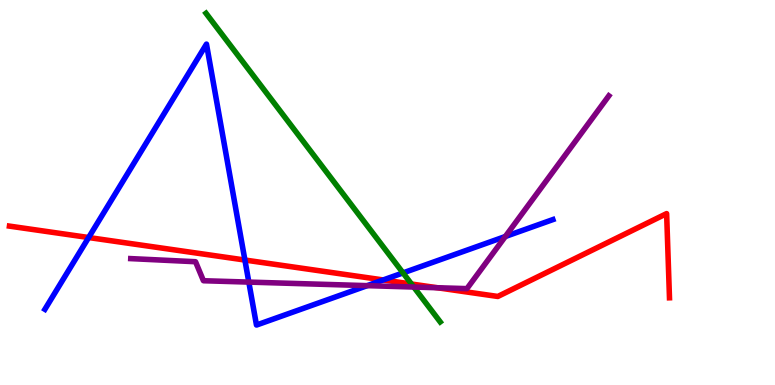[{'lines': ['blue', 'red'], 'intersections': [{'x': 1.14, 'y': 3.83}, {'x': 3.16, 'y': 3.25}, {'x': 4.94, 'y': 2.73}]}, {'lines': ['green', 'red'], 'intersections': [{'x': 5.31, 'y': 2.62}]}, {'lines': ['purple', 'red'], 'intersections': [{'x': 5.64, 'y': 2.53}]}, {'lines': ['blue', 'green'], 'intersections': [{'x': 5.2, 'y': 2.91}]}, {'lines': ['blue', 'purple'], 'intersections': [{'x': 3.21, 'y': 2.67}, {'x': 4.74, 'y': 2.58}, {'x': 6.52, 'y': 3.86}]}, {'lines': ['green', 'purple'], 'intersections': [{'x': 5.34, 'y': 2.54}]}]